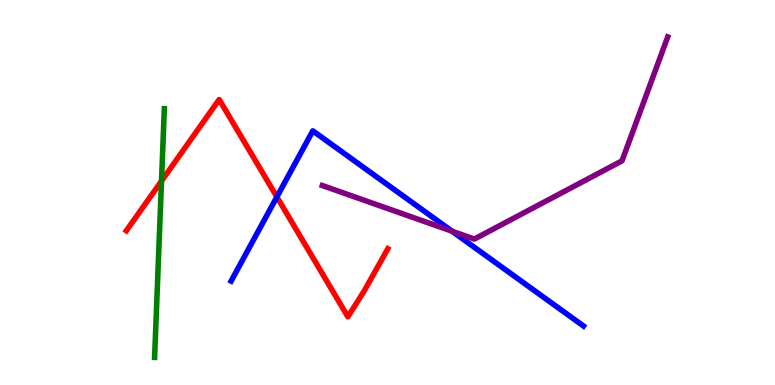[{'lines': ['blue', 'red'], 'intersections': [{'x': 3.57, 'y': 4.89}]}, {'lines': ['green', 'red'], 'intersections': [{'x': 2.08, 'y': 5.3}]}, {'lines': ['purple', 'red'], 'intersections': []}, {'lines': ['blue', 'green'], 'intersections': []}, {'lines': ['blue', 'purple'], 'intersections': [{'x': 5.83, 'y': 3.99}]}, {'lines': ['green', 'purple'], 'intersections': []}]